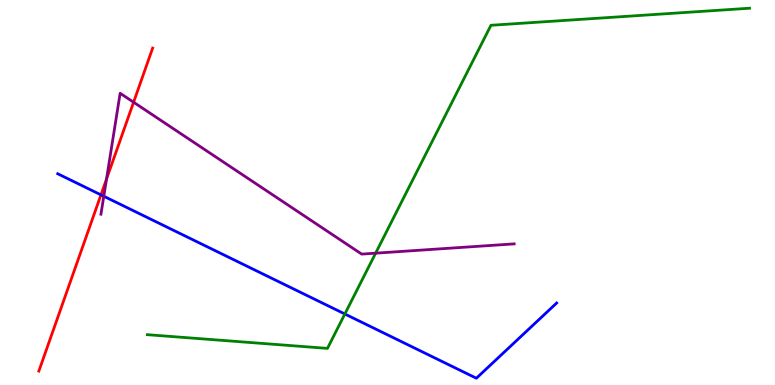[{'lines': ['blue', 'red'], 'intersections': [{'x': 1.3, 'y': 4.94}]}, {'lines': ['green', 'red'], 'intersections': []}, {'lines': ['purple', 'red'], 'intersections': [{'x': 1.37, 'y': 5.35}, {'x': 1.72, 'y': 7.34}]}, {'lines': ['blue', 'green'], 'intersections': [{'x': 4.45, 'y': 1.84}]}, {'lines': ['blue', 'purple'], 'intersections': [{'x': 1.34, 'y': 4.9}]}, {'lines': ['green', 'purple'], 'intersections': [{'x': 4.85, 'y': 3.42}]}]